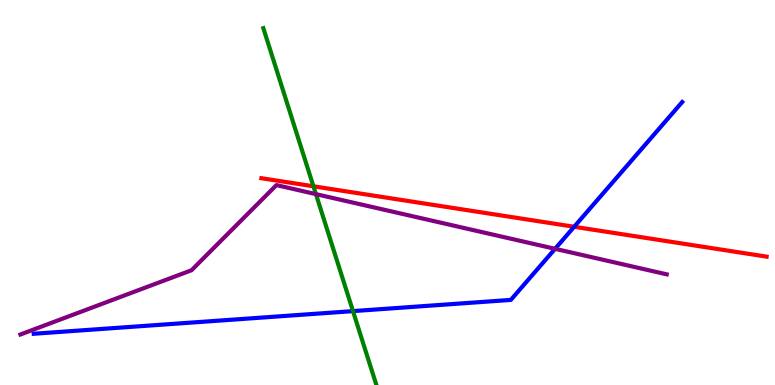[{'lines': ['blue', 'red'], 'intersections': [{'x': 7.41, 'y': 4.11}]}, {'lines': ['green', 'red'], 'intersections': [{'x': 4.04, 'y': 5.16}]}, {'lines': ['purple', 'red'], 'intersections': []}, {'lines': ['blue', 'green'], 'intersections': [{'x': 4.55, 'y': 1.92}]}, {'lines': ['blue', 'purple'], 'intersections': [{'x': 7.16, 'y': 3.54}]}, {'lines': ['green', 'purple'], 'intersections': [{'x': 4.08, 'y': 4.96}]}]